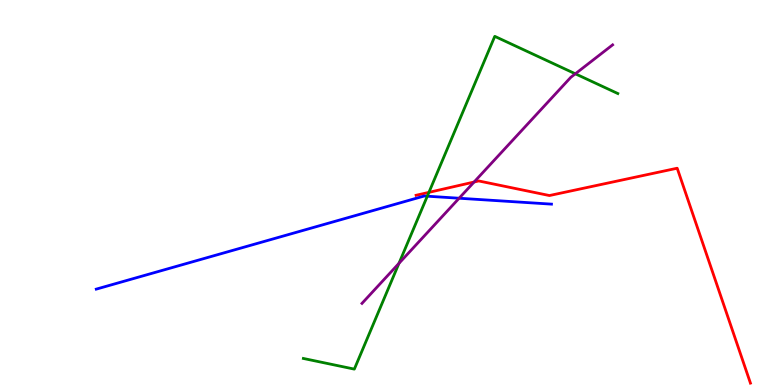[{'lines': ['blue', 'red'], 'intersections': []}, {'lines': ['green', 'red'], 'intersections': [{'x': 5.53, 'y': 5.0}]}, {'lines': ['purple', 'red'], 'intersections': [{'x': 6.12, 'y': 5.27}]}, {'lines': ['blue', 'green'], 'intersections': [{'x': 5.51, 'y': 4.9}]}, {'lines': ['blue', 'purple'], 'intersections': [{'x': 5.92, 'y': 4.85}]}, {'lines': ['green', 'purple'], 'intersections': [{'x': 5.15, 'y': 3.16}, {'x': 7.42, 'y': 8.08}]}]